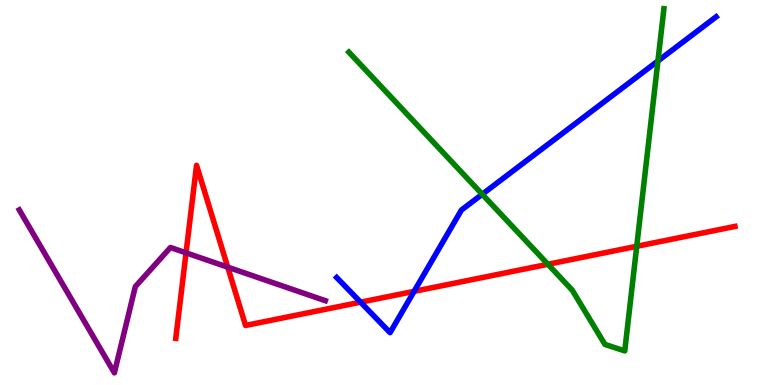[{'lines': ['blue', 'red'], 'intersections': [{'x': 4.65, 'y': 2.15}, {'x': 5.34, 'y': 2.43}]}, {'lines': ['green', 'red'], 'intersections': [{'x': 7.07, 'y': 3.14}, {'x': 8.22, 'y': 3.6}]}, {'lines': ['purple', 'red'], 'intersections': [{'x': 2.4, 'y': 3.43}, {'x': 2.94, 'y': 3.06}]}, {'lines': ['blue', 'green'], 'intersections': [{'x': 6.22, 'y': 4.95}, {'x': 8.49, 'y': 8.42}]}, {'lines': ['blue', 'purple'], 'intersections': []}, {'lines': ['green', 'purple'], 'intersections': []}]